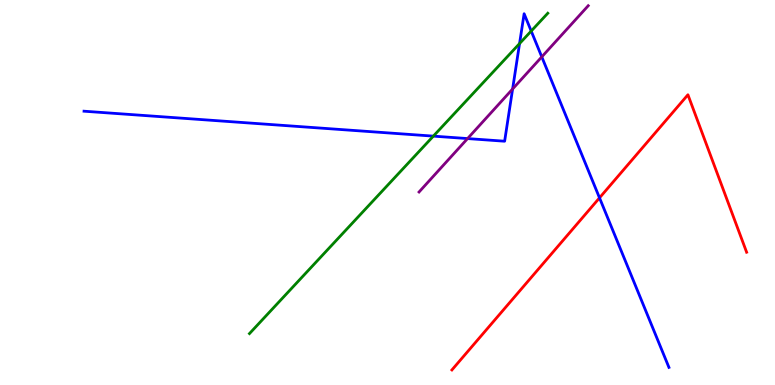[{'lines': ['blue', 'red'], 'intersections': [{'x': 7.74, 'y': 4.86}]}, {'lines': ['green', 'red'], 'intersections': []}, {'lines': ['purple', 'red'], 'intersections': []}, {'lines': ['blue', 'green'], 'intersections': [{'x': 5.59, 'y': 6.46}, {'x': 6.7, 'y': 8.87}, {'x': 6.85, 'y': 9.19}]}, {'lines': ['blue', 'purple'], 'intersections': [{'x': 6.03, 'y': 6.4}, {'x': 6.61, 'y': 7.69}, {'x': 6.99, 'y': 8.52}]}, {'lines': ['green', 'purple'], 'intersections': []}]